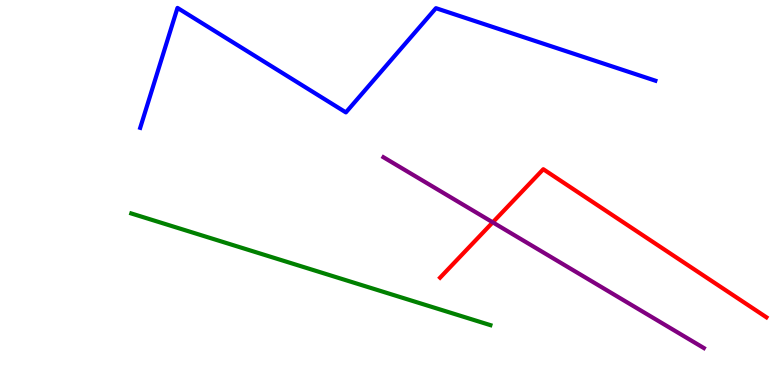[{'lines': ['blue', 'red'], 'intersections': []}, {'lines': ['green', 'red'], 'intersections': []}, {'lines': ['purple', 'red'], 'intersections': [{'x': 6.36, 'y': 4.23}]}, {'lines': ['blue', 'green'], 'intersections': []}, {'lines': ['blue', 'purple'], 'intersections': []}, {'lines': ['green', 'purple'], 'intersections': []}]